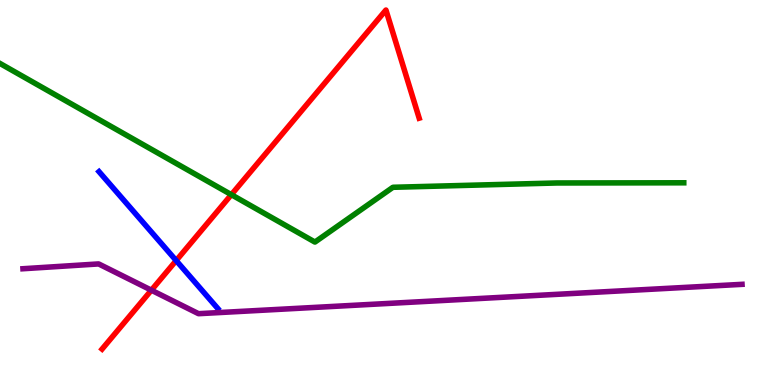[{'lines': ['blue', 'red'], 'intersections': [{'x': 2.27, 'y': 3.23}]}, {'lines': ['green', 'red'], 'intersections': [{'x': 2.99, 'y': 4.94}]}, {'lines': ['purple', 'red'], 'intersections': [{'x': 1.95, 'y': 2.46}]}, {'lines': ['blue', 'green'], 'intersections': []}, {'lines': ['blue', 'purple'], 'intersections': []}, {'lines': ['green', 'purple'], 'intersections': []}]